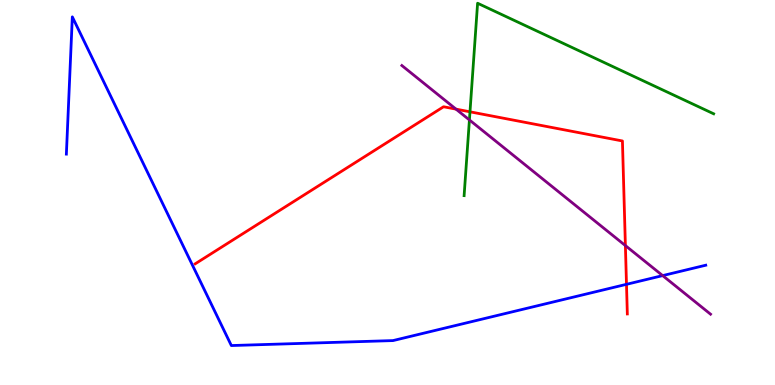[{'lines': ['blue', 'red'], 'intersections': [{'x': 8.08, 'y': 2.62}]}, {'lines': ['green', 'red'], 'intersections': [{'x': 6.06, 'y': 7.1}]}, {'lines': ['purple', 'red'], 'intersections': [{'x': 5.88, 'y': 7.17}, {'x': 8.07, 'y': 3.62}]}, {'lines': ['blue', 'green'], 'intersections': []}, {'lines': ['blue', 'purple'], 'intersections': [{'x': 8.55, 'y': 2.84}]}, {'lines': ['green', 'purple'], 'intersections': [{'x': 6.06, 'y': 6.88}]}]